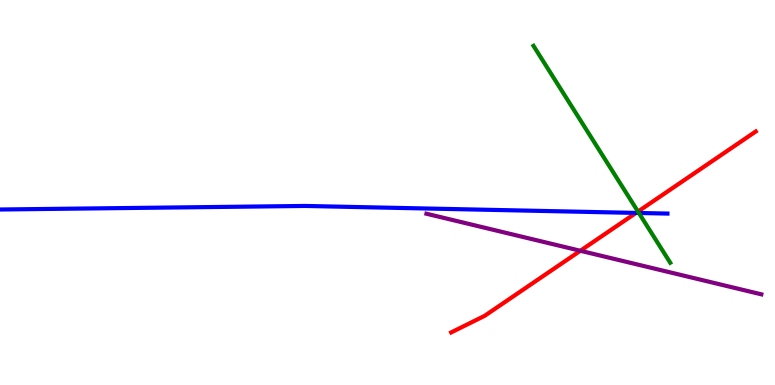[{'lines': ['blue', 'red'], 'intersections': [{'x': 8.21, 'y': 4.47}]}, {'lines': ['green', 'red'], 'intersections': [{'x': 8.23, 'y': 4.5}]}, {'lines': ['purple', 'red'], 'intersections': [{'x': 7.49, 'y': 3.49}]}, {'lines': ['blue', 'green'], 'intersections': [{'x': 8.24, 'y': 4.47}]}, {'lines': ['blue', 'purple'], 'intersections': []}, {'lines': ['green', 'purple'], 'intersections': []}]